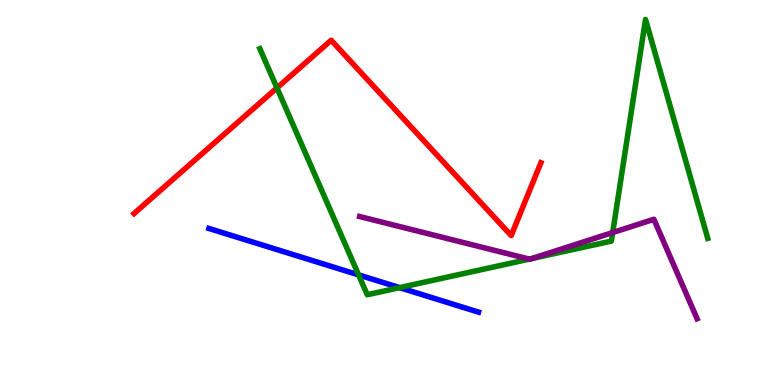[{'lines': ['blue', 'red'], 'intersections': []}, {'lines': ['green', 'red'], 'intersections': [{'x': 3.57, 'y': 7.72}]}, {'lines': ['purple', 'red'], 'intersections': []}, {'lines': ['blue', 'green'], 'intersections': [{'x': 4.63, 'y': 2.86}, {'x': 5.16, 'y': 2.53}]}, {'lines': ['blue', 'purple'], 'intersections': []}, {'lines': ['green', 'purple'], 'intersections': [{'x': 6.83, 'y': 3.27}, {'x': 6.86, 'y': 3.28}, {'x': 7.91, 'y': 3.96}]}]